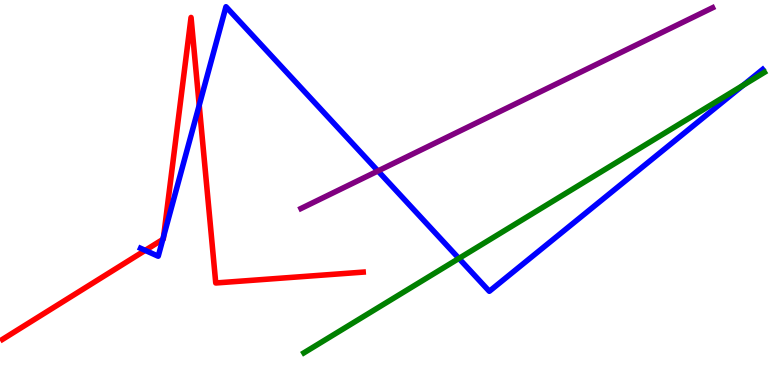[{'lines': ['blue', 'red'], 'intersections': [{'x': 1.87, 'y': 3.5}, {'x': 2.1, 'y': 3.78}, {'x': 2.11, 'y': 3.86}, {'x': 2.57, 'y': 7.27}]}, {'lines': ['green', 'red'], 'intersections': []}, {'lines': ['purple', 'red'], 'intersections': []}, {'lines': ['blue', 'green'], 'intersections': [{'x': 5.92, 'y': 3.29}, {'x': 9.59, 'y': 7.78}]}, {'lines': ['blue', 'purple'], 'intersections': [{'x': 4.88, 'y': 5.56}]}, {'lines': ['green', 'purple'], 'intersections': []}]